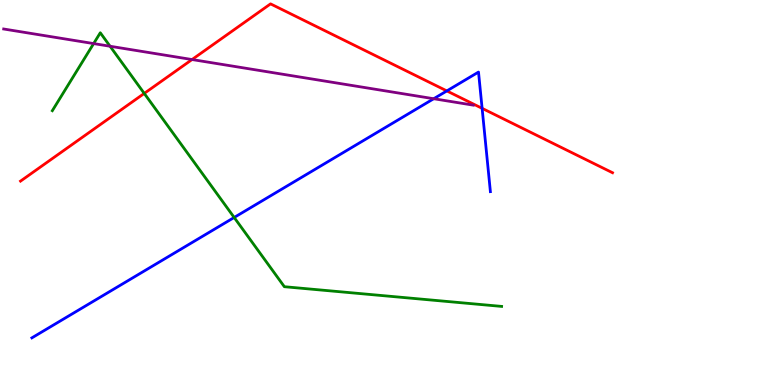[{'lines': ['blue', 'red'], 'intersections': [{'x': 5.77, 'y': 7.64}, {'x': 6.22, 'y': 7.19}]}, {'lines': ['green', 'red'], 'intersections': [{'x': 1.86, 'y': 7.57}]}, {'lines': ['purple', 'red'], 'intersections': [{'x': 2.48, 'y': 8.45}]}, {'lines': ['blue', 'green'], 'intersections': [{'x': 3.02, 'y': 4.35}]}, {'lines': ['blue', 'purple'], 'intersections': [{'x': 5.6, 'y': 7.44}]}, {'lines': ['green', 'purple'], 'intersections': [{'x': 1.21, 'y': 8.87}, {'x': 1.42, 'y': 8.8}]}]